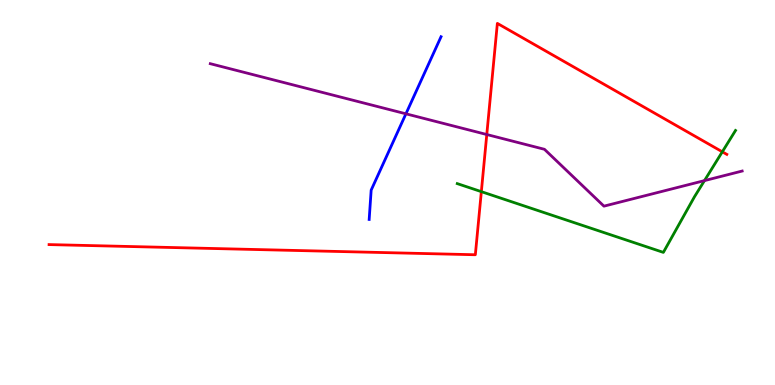[{'lines': ['blue', 'red'], 'intersections': []}, {'lines': ['green', 'red'], 'intersections': [{'x': 6.21, 'y': 5.02}, {'x': 9.32, 'y': 6.06}]}, {'lines': ['purple', 'red'], 'intersections': [{'x': 6.28, 'y': 6.51}]}, {'lines': ['blue', 'green'], 'intersections': []}, {'lines': ['blue', 'purple'], 'intersections': [{'x': 5.24, 'y': 7.04}]}, {'lines': ['green', 'purple'], 'intersections': [{'x': 9.09, 'y': 5.31}]}]